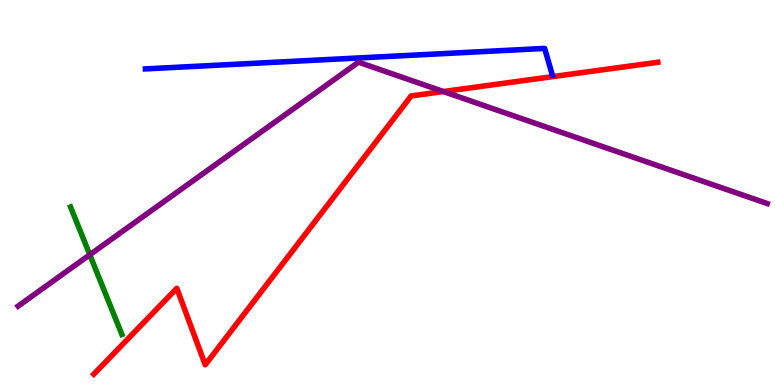[{'lines': ['blue', 'red'], 'intersections': []}, {'lines': ['green', 'red'], 'intersections': []}, {'lines': ['purple', 'red'], 'intersections': [{'x': 5.72, 'y': 7.62}]}, {'lines': ['blue', 'green'], 'intersections': []}, {'lines': ['blue', 'purple'], 'intersections': []}, {'lines': ['green', 'purple'], 'intersections': [{'x': 1.16, 'y': 3.38}]}]